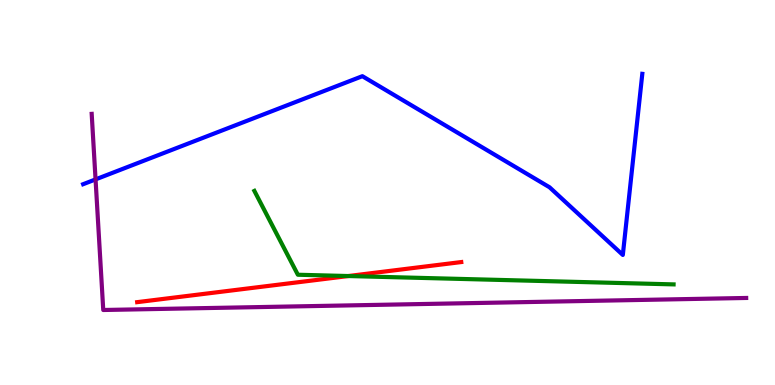[{'lines': ['blue', 'red'], 'intersections': []}, {'lines': ['green', 'red'], 'intersections': [{'x': 4.49, 'y': 2.83}]}, {'lines': ['purple', 'red'], 'intersections': []}, {'lines': ['blue', 'green'], 'intersections': []}, {'lines': ['blue', 'purple'], 'intersections': [{'x': 1.23, 'y': 5.34}]}, {'lines': ['green', 'purple'], 'intersections': []}]